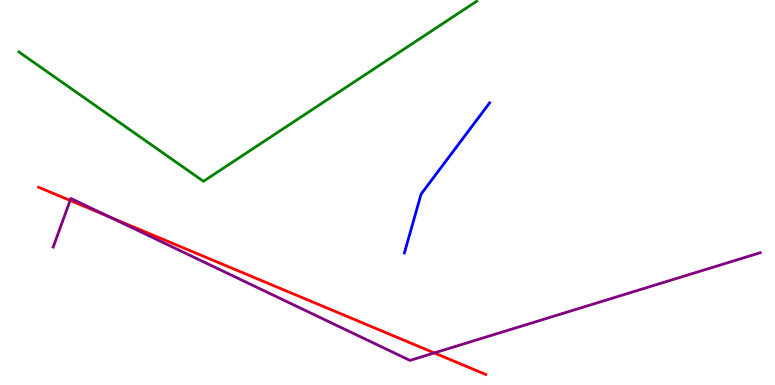[{'lines': ['blue', 'red'], 'intersections': []}, {'lines': ['green', 'red'], 'intersections': []}, {'lines': ['purple', 'red'], 'intersections': [{'x': 0.905, 'y': 4.79}, {'x': 1.41, 'y': 4.36}, {'x': 5.6, 'y': 0.833}]}, {'lines': ['blue', 'green'], 'intersections': []}, {'lines': ['blue', 'purple'], 'intersections': []}, {'lines': ['green', 'purple'], 'intersections': []}]